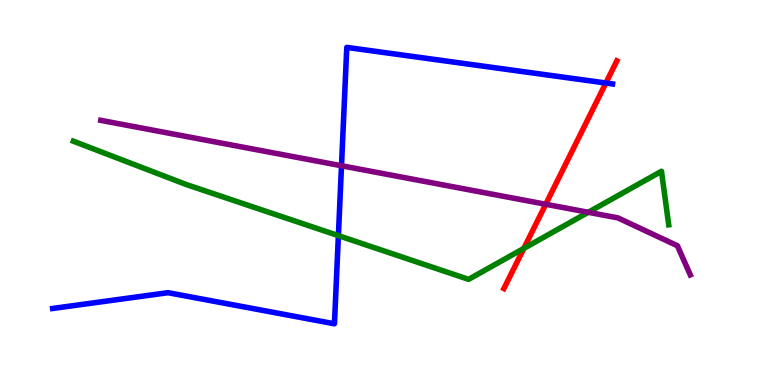[{'lines': ['blue', 'red'], 'intersections': [{'x': 7.82, 'y': 7.84}]}, {'lines': ['green', 'red'], 'intersections': [{'x': 6.76, 'y': 3.55}]}, {'lines': ['purple', 'red'], 'intersections': [{'x': 7.04, 'y': 4.69}]}, {'lines': ['blue', 'green'], 'intersections': [{'x': 4.37, 'y': 3.88}]}, {'lines': ['blue', 'purple'], 'intersections': [{'x': 4.41, 'y': 5.69}]}, {'lines': ['green', 'purple'], 'intersections': [{'x': 7.59, 'y': 4.49}]}]